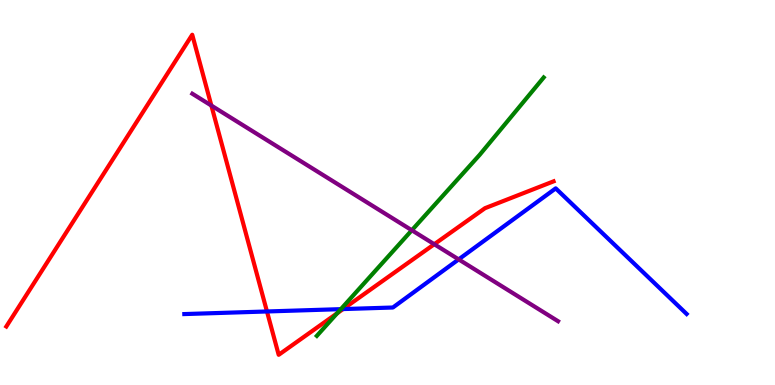[{'lines': ['blue', 'red'], 'intersections': [{'x': 3.44, 'y': 1.91}, {'x': 4.43, 'y': 1.97}]}, {'lines': ['green', 'red'], 'intersections': [{'x': 4.35, 'y': 1.86}]}, {'lines': ['purple', 'red'], 'intersections': [{'x': 2.73, 'y': 7.26}, {'x': 5.6, 'y': 3.66}]}, {'lines': ['blue', 'green'], 'intersections': [{'x': 4.4, 'y': 1.97}]}, {'lines': ['blue', 'purple'], 'intersections': [{'x': 5.92, 'y': 3.26}]}, {'lines': ['green', 'purple'], 'intersections': [{'x': 5.31, 'y': 4.02}]}]